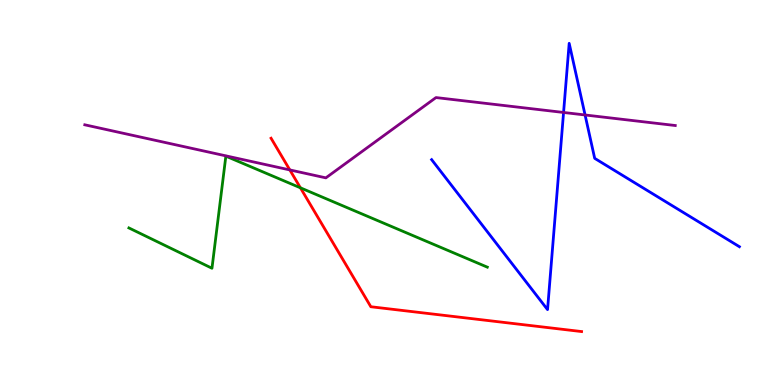[{'lines': ['blue', 'red'], 'intersections': []}, {'lines': ['green', 'red'], 'intersections': [{'x': 3.88, 'y': 5.12}]}, {'lines': ['purple', 'red'], 'intersections': [{'x': 3.74, 'y': 5.59}]}, {'lines': ['blue', 'green'], 'intersections': []}, {'lines': ['blue', 'purple'], 'intersections': [{'x': 7.27, 'y': 7.08}, {'x': 7.55, 'y': 7.01}]}, {'lines': ['green', 'purple'], 'intersections': []}]